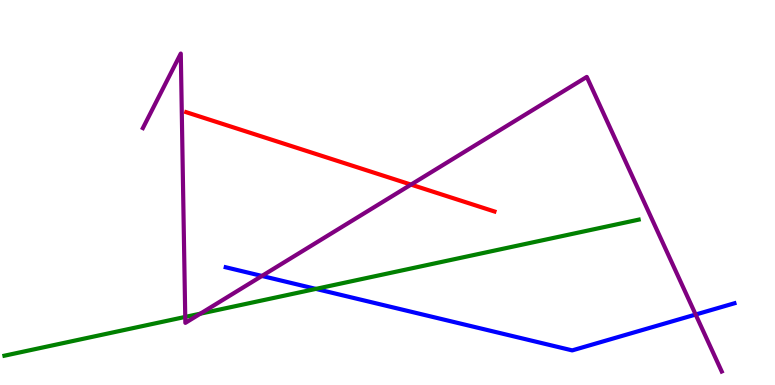[{'lines': ['blue', 'red'], 'intersections': []}, {'lines': ['green', 'red'], 'intersections': []}, {'lines': ['purple', 'red'], 'intersections': [{'x': 5.3, 'y': 5.21}]}, {'lines': ['blue', 'green'], 'intersections': [{'x': 4.08, 'y': 2.5}]}, {'lines': ['blue', 'purple'], 'intersections': [{'x': 3.38, 'y': 2.83}, {'x': 8.98, 'y': 1.83}]}, {'lines': ['green', 'purple'], 'intersections': [{'x': 2.39, 'y': 1.77}, {'x': 2.59, 'y': 1.85}]}]